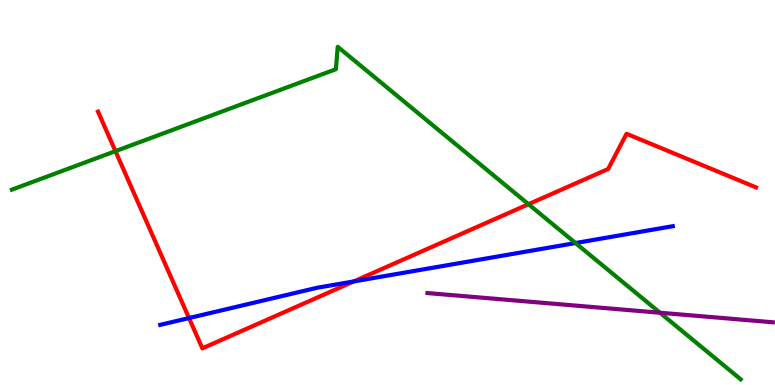[{'lines': ['blue', 'red'], 'intersections': [{'x': 2.44, 'y': 1.74}, {'x': 4.57, 'y': 2.69}]}, {'lines': ['green', 'red'], 'intersections': [{'x': 1.49, 'y': 6.07}, {'x': 6.82, 'y': 4.7}]}, {'lines': ['purple', 'red'], 'intersections': []}, {'lines': ['blue', 'green'], 'intersections': [{'x': 7.43, 'y': 3.69}]}, {'lines': ['blue', 'purple'], 'intersections': []}, {'lines': ['green', 'purple'], 'intersections': [{'x': 8.52, 'y': 1.88}]}]